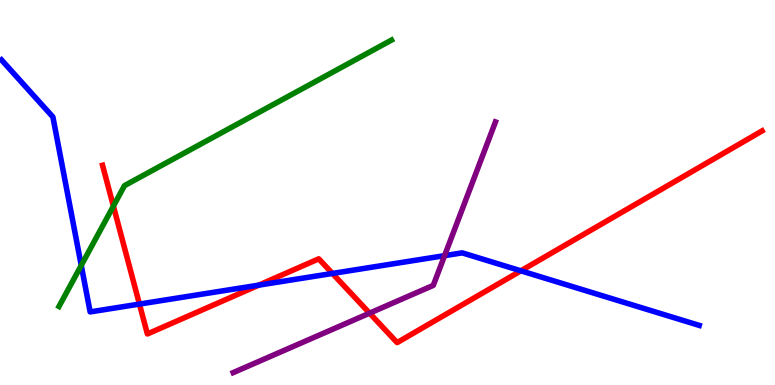[{'lines': ['blue', 'red'], 'intersections': [{'x': 1.8, 'y': 2.1}, {'x': 3.34, 'y': 2.59}, {'x': 4.29, 'y': 2.9}, {'x': 6.72, 'y': 2.97}]}, {'lines': ['green', 'red'], 'intersections': [{'x': 1.46, 'y': 4.65}]}, {'lines': ['purple', 'red'], 'intersections': [{'x': 4.77, 'y': 1.87}]}, {'lines': ['blue', 'green'], 'intersections': [{'x': 1.05, 'y': 3.11}]}, {'lines': ['blue', 'purple'], 'intersections': [{'x': 5.74, 'y': 3.36}]}, {'lines': ['green', 'purple'], 'intersections': []}]